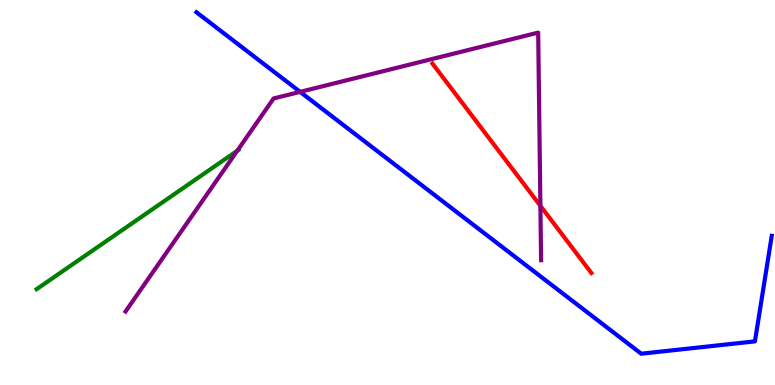[{'lines': ['blue', 'red'], 'intersections': []}, {'lines': ['green', 'red'], 'intersections': []}, {'lines': ['purple', 'red'], 'intersections': [{'x': 6.97, 'y': 4.65}]}, {'lines': ['blue', 'green'], 'intersections': []}, {'lines': ['blue', 'purple'], 'intersections': [{'x': 3.87, 'y': 7.61}]}, {'lines': ['green', 'purple'], 'intersections': [{'x': 3.06, 'y': 6.08}]}]